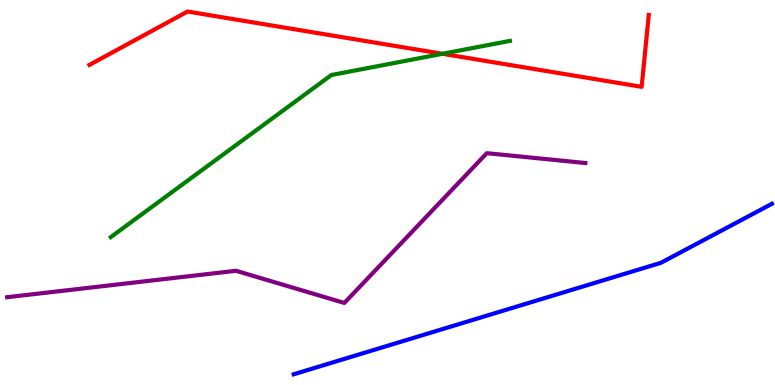[{'lines': ['blue', 'red'], 'intersections': []}, {'lines': ['green', 'red'], 'intersections': [{'x': 5.71, 'y': 8.6}]}, {'lines': ['purple', 'red'], 'intersections': []}, {'lines': ['blue', 'green'], 'intersections': []}, {'lines': ['blue', 'purple'], 'intersections': []}, {'lines': ['green', 'purple'], 'intersections': []}]